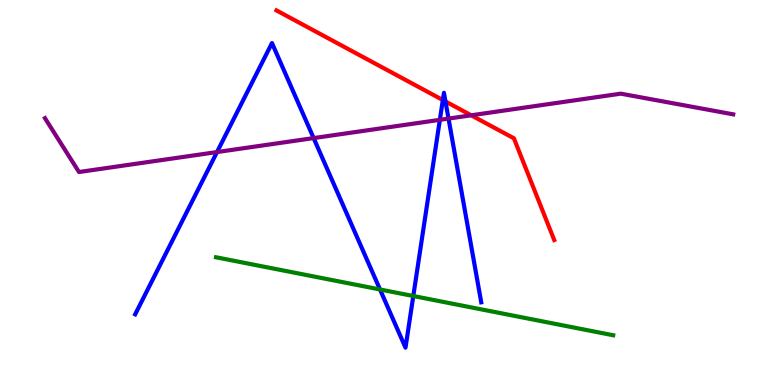[{'lines': ['blue', 'red'], 'intersections': [{'x': 5.71, 'y': 7.4}, {'x': 5.75, 'y': 7.37}]}, {'lines': ['green', 'red'], 'intersections': []}, {'lines': ['purple', 'red'], 'intersections': [{'x': 6.08, 'y': 7.01}]}, {'lines': ['blue', 'green'], 'intersections': [{'x': 4.9, 'y': 2.48}, {'x': 5.33, 'y': 2.31}]}, {'lines': ['blue', 'purple'], 'intersections': [{'x': 2.8, 'y': 6.05}, {'x': 4.05, 'y': 6.41}, {'x': 5.68, 'y': 6.89}, {'x': 5.79, 'y': 6.92}]}, {'lines': ['green', 'purple'], 'intersections': []}]